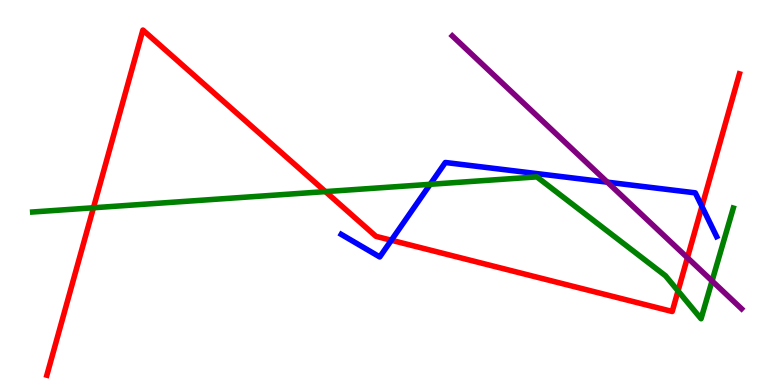[{'lines': ['blue', 'red'], 'intersections': [{'x': 5.05, 'y': 3.76}, {'x': 9.06, 'y': 4.64}]}, {'lines': ['green', 'red'], 'intersections': [{'x': 1.21, 'y': 4.6}, {'x': 4.2, 'y': 5.02}, {'x': 8.75, 'y': 2.44}]}, {'lines': ['purple', 'red'], 'intersections': [{'x': 8.87, 'y': 3.31}]}, {'lines': ['blue', 'green'], 'intersections': [{'x': 5.55, 'y': 5.21}]}, {'lines': ['blue', 'purple'], 'intersections': [{'x': 7.84, 'y': 5.27}]}, {'lines': ['green', 'purple'], 'intersections': [{'x': 9.19, 'y': 2.7}]}]